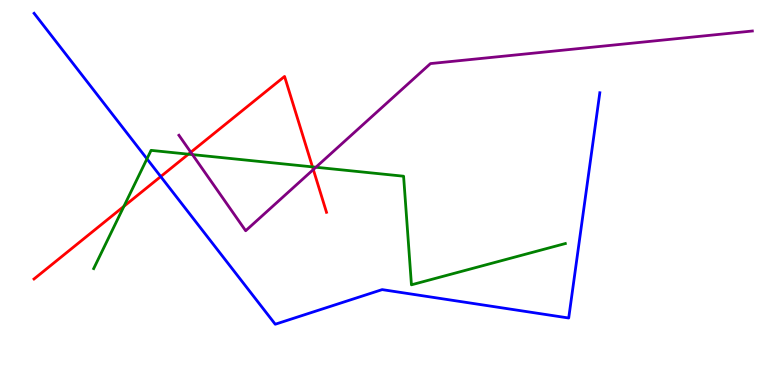[{'lines': ['blue', 'red'], 'intersections': [{'x': 2.07, 'y': 5.41}]}, {'lines': ['green', 'red'], 'intersections': [{'x': 1.6, 'y': 4.64}, {'x': 2.43, 'y': 6.0}, {'x': 4.03, 'y': 5.67}]}, {'lines': ['purple', 'red'], 'intersections': [{'x': 2.46, 'y': 6.05}, {'x': 4.04, 'y': 5.6}]}, {'lines': ['blue', 'green'], 'intersections': [{'x': 1.9, 'y': 5.87}]}, {'lines': ['blue', 'purple'], 'intersections': []}, {'lines': ['green', 'purple'], 'intersections': [{'x': 2.48, 'y': 5.98}, {'x': 4.08, 'y': 5.66}]}]